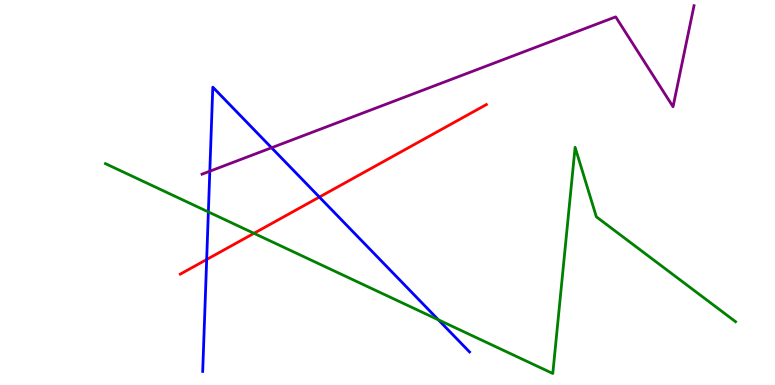[{'lines': ['blue', 'red'], 'intersections': [{'x': 2.67, 'y': 3.26}, {'x': 4.12, 'y': 4.88}]}, {'lines': ['green', 'red'], 'intersections': [{'x': 3.28, 'y': 3.94}]}, {'lines': ['purple', 'red'], 'intersections': []}, {'lines': ['blue', 'green'], 'intersections': [{'x': 2.69, 'y': 4.5}, {'x': 5.66, 'y': 1.69}]}, {'lines': ['blue', 'purple'], 'intersections': [{'x': 2.71, 'y': 5.55}, {'x': 3.5, 'y': 6.16}]}, {'lines': ['green', 'purple'], 'intersections': []}]